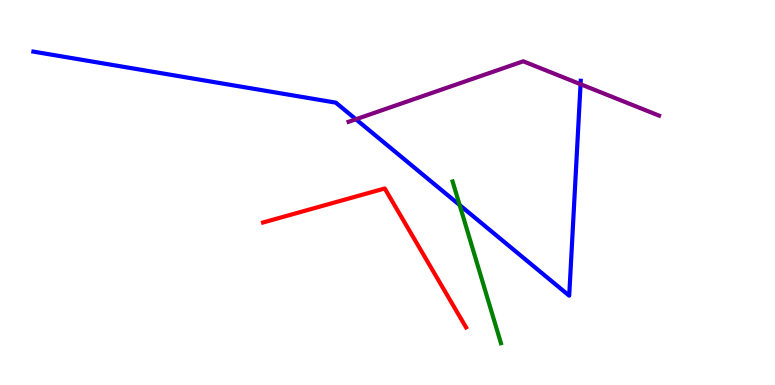[{'lines': ['blue', 'red'], 'intersections': []}, {'lines': ['green', 'red'], 'intersections': []}, {'lines': ['purple', 'red'], 'intersections': []}, {'lines': ['blue', 'green'], 'intersections': [{'x': 5.93, 'y': 4.67}]}, {'lines': ['blue', 'purple'], 'intersections': [{'x': 4.59, 'y': 6.9}, {'x': 7.49, 'y': 7.81}]}, {'lines': ['green', 'purple'], 'intersections': []}]